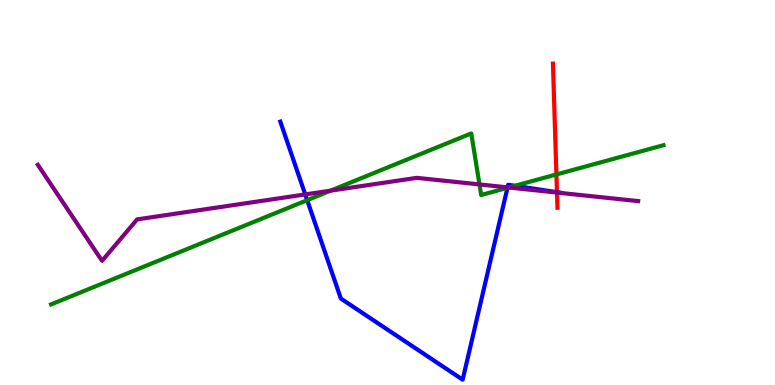[{'lines': ['blue', 'red'], 'intersections': [{'x': 7.19, 'y': 5.01}]}, {'lines': ['green', 'red'], 'intersections': [{'x': 7.18, 'y': 5.47}]}, {'lines': ['purple', 'red'], 'intersections': [{'x': 7.19, 'y': 5.0}]}, {'lines': ['blue', 'green'], 'intersections': [{'x': 3.96, 'y': 4.8}, {'x': 6.55, 'y': 5.12}, {'x': 6.64, 'y': 5.17}]}, {'lines': ['blue', 'purple'], 'intersections': [{'x': 3.94, 'y': 4.95}, {'x': 6.55, 'y': 5.13}]}, {'lines': ['green', 'purple'], 'intersections': [{'x': 4.27, 'y': 5.05}, {'x': 6.19, 'y': 5.21}, {'x': 6.56, 'y': 5.13}]}]